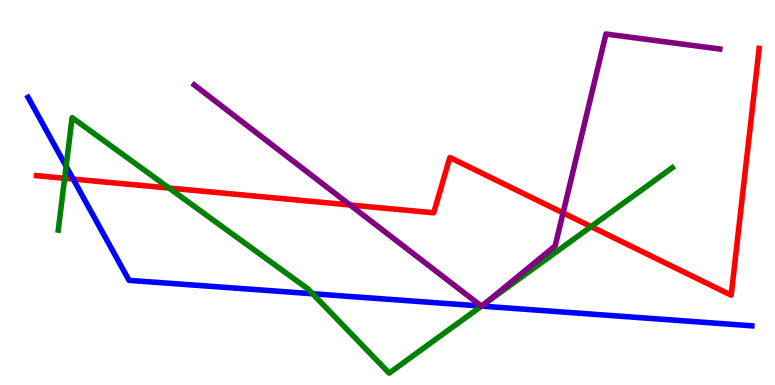[{'lines': ['blue', 'red'], 'intersections': [{'x': 0.944, 'y': 5.35}]}, {'lines': ['green', 'red'], 'intersections': [{'x': 0.834, 'y': 5.37}, {'x': 2.18, 'y': 5.12}, {'x': 7.63, 'y': 4.11}]}, {'lines': ['purple', 'red'], 'intersections': [{'x': 4.52, 'y': 4.68}, {'x': 7.27, 'y': 4.47}]}, {'lines': ['blue', 'green'], 'intersections': [{'x': 0.853, 'y': 5.68}, {'x': 4.03, 'y': 2.37}, {'x': 6.21, 'y': 2.05}]}, {'lines': ['blue', 'purple'], 'intersections': [{'x': 6.21, 'y': 2.05}, {'x': 6.22, 'y': 2.05}]}, {'lines': ['green', 'purple'], 'intersections': [{'x': 6.21, 'y': 2.05}, {'x': 6.25, 'y': 2.11}]}]